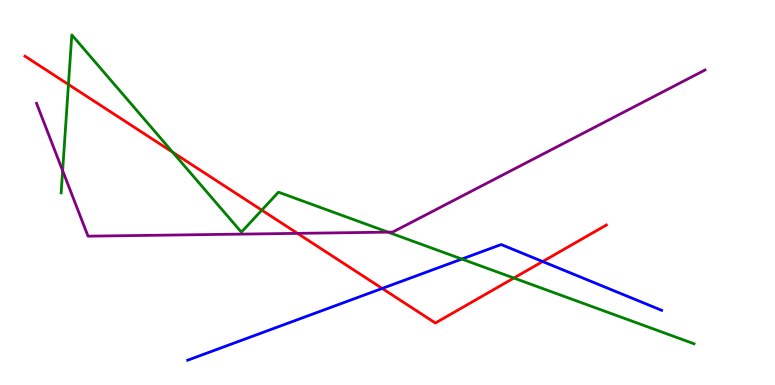[{'lines': ['blue', 'red'], 'intersections': [{'x': 4.93, 'y': 2.51}, {'x': 7.0, 'y': 3.21}]}, {'lines': ['green', 'red'], 'intersections': [{'x': 0.883, 'y': 7.81}, {'x': 2.23, 'y': 6.05}, {'x': 3.38, 'y': 4.54}, {'x': 6.63, 'y': 2.78}]}, {'lines': ['purple', 'red'], 'intersections': [{'x': 3.84, 'y': 3.94}]}, {'lines': ['blue', 'green'], 'intersections': [{'x': 5.96, 'y': 3.27}]}, {'lines': ['blue', 'purple'], 'intersections': []}, {'lines': ['green', 'purple'], 'intersections': [{'x': 0.808, 'y': 5.57}, {'x': 5.01, 'y': 3.97}]}]